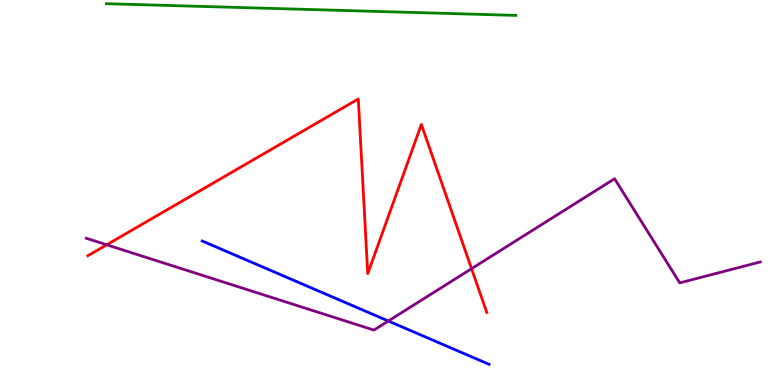[{'lines': ['blue', 'red'], 'intersections': []}, {'lines': ['green', 'red'], 'intersections': []}, {'lines': ['purple', 'red'], 'intersections': [{'x': 1.38, 'y': 3.64}, {'x': 6.08, 'y': 3.02}]}, {'lines': ['blue', 'green'], 'intersections': []}, {'lines': ['blue', 'purple'], 'intersections': [{'x': 5.01, 'y': 1.66}]}, {'lines': ['green', 'purple'], 'intersections': []}]